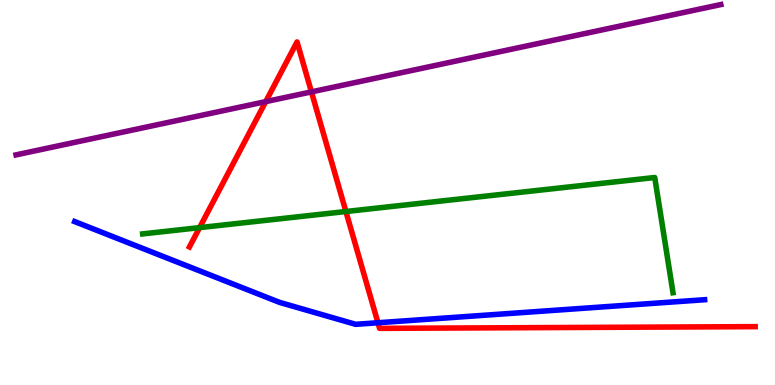[{'lines': ['blue', 'red'], 'intersections': [{'x': 4.88, 'y': 1.62}]}, {'lines': ['green', 'red'], 'intersections': [{'x': 2.58, 'y': 4.09}, {'x': 4.46, 'y': 4.51}]}, {'lines': ['purple', 'red'], 'intersections': [{'x': 3.43, 'y': 7.36}, {'x': 4.02, 'y': 7.61}]}, {'lines': ['blue', 'green'], 'intersections': []}, {'lines': ['blue', 'purple'], 'intersections': []}, {'lines': ['green', 'purple'], 'intersections': []}]